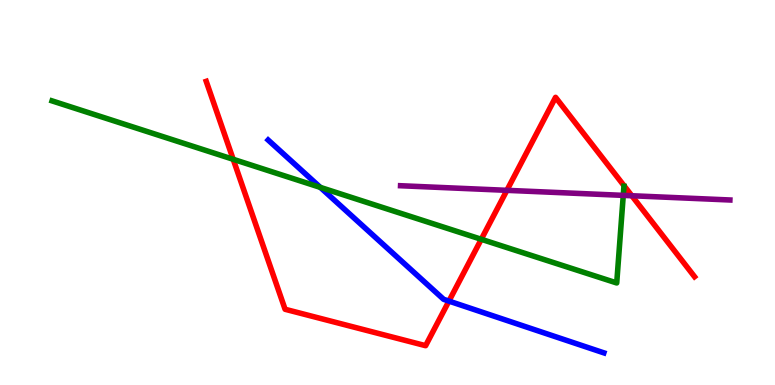[{'lines': ['blue', 'red'], 'intersections': [{'x': 5.79, 'y': 2.18}]}, {'lines': ['green', 'red'], 'intersections': [{'x': 3.01, 'y': 5.86}, {'x': 6.21, 'y': 3.78}]}, {'lines': ['purple', 'red'], 'intersections': [{'x': 6.54, 'y': 5.06}, {'x': 8.15, 'y': 4.92}]}, {'lines': ['blue', 'green'], 'intersections': [{'x': 4.13, 'y': 5.13}]}, {'lines': ['blue', 'purple'], 'intersections': []}, {'lines': ['green', 'purple'], 'intersections': [{'x': 8.04, 'y': 4.93}]}]